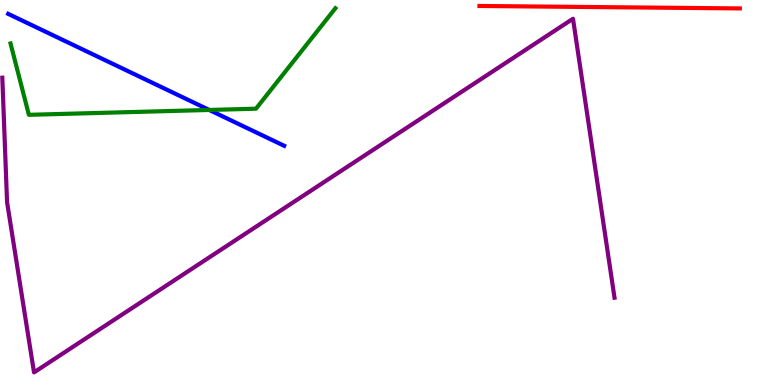[{'lines': ['blue', 'red'], 'intersections': []}, {'lines': ['green', 'red'], 'intersections': []}, {'lines': ['purple', 'red'], 'intersections': []}, {'lines': ['blue', 'green'], 'intersections': [{'x': 2.7, 'y': 7.14}]}, {'lines': ['blue', 'purple'], 'intersections': []}, {'lines': ['green', 'purple'], 'intersections': []}]